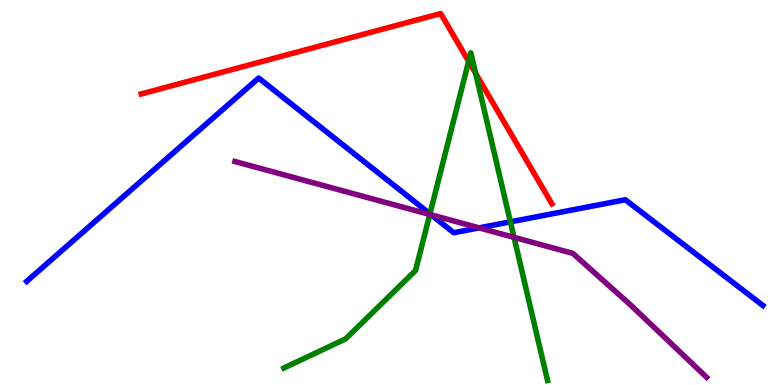[{'lines': ['blue', 'red'], 'intersections': []}, {'lines': ['green', 'red'], 'intersections': [{'x': 6.05, 'y': 8.41}, {'x': 6.14, 'y': 8.09}]}, {'lines': ['purple', 'red'], 'intersections': []}, {'lines': ['blue', 'green'], 'intersections': [{'x': 5.55, 'y': 4.45}, {'x': 6.59, 'y': 4.24}]}, {'lines': ['blue', 'purple'], 'intersections': [{'x': 5.56, 'y': 4.42}, {'x': 6.18, 'y': 4.08}]}, {'lines': ['green', 'purple'], 'intersections': [{'x': 5.55, 'y': 4.43}, {'x': 6.63, 'y': 3.83}]}]